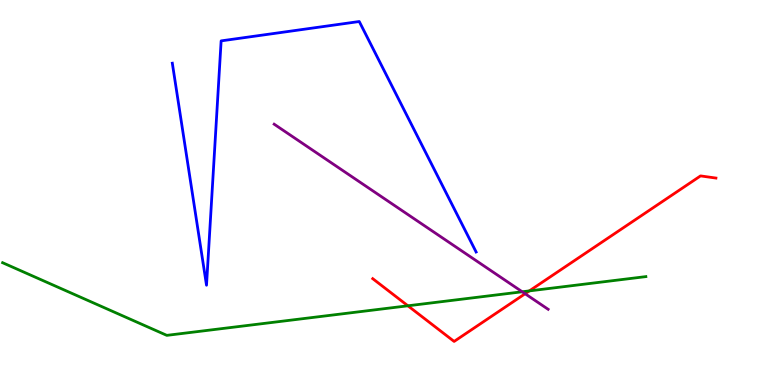[{'lines': ['blue', 'red'], 'intersections': []}, {'lines': ['green', 'red'], 'intersections': [{'x': 5.26, 'y': 2.06}, {'x': 6.83, 'y': 2.44}]}, {'lines': ['purple', 'red'], 'intersections': [{'x': 6.78, 'y': 2.37}]}, {'lines': ['blue', 'green'], 'intersections': []}, {'lines': ['blue', 'purple'], 'intersections': []}, {'lines': ['green', 'purple'], 'intersections': [{'x': 6.74, 'y': 2.42}]}]